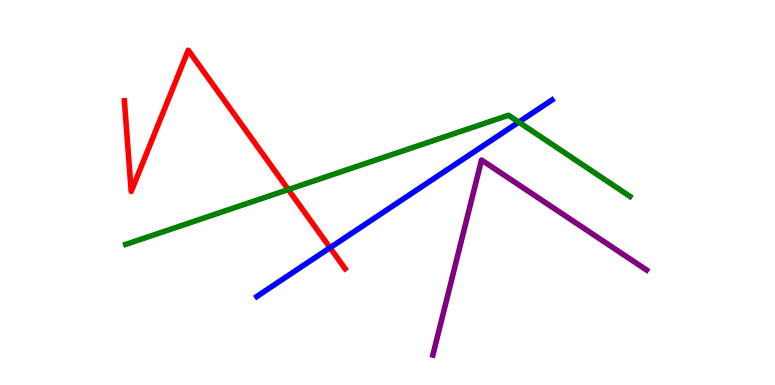[{'lines': ['blue', 'red'], 'intersections': [{'x': 4.26, 'y': 3.57}]}, {'lines': ['green', 'red'], 'intersections': [{'x': 3.72, 'y': 5.08}]}, {'lines': ['purple', 'red'], 'intersections': []}, {'lines': ['blue', 'green'], 'intersections': [{'x': 6.69, 'y': 6.83}]}, {'lines': ['blue', 'purple'], 'intersections': []}, {'lines': ['green', 'purple'], 'intersections': []}]